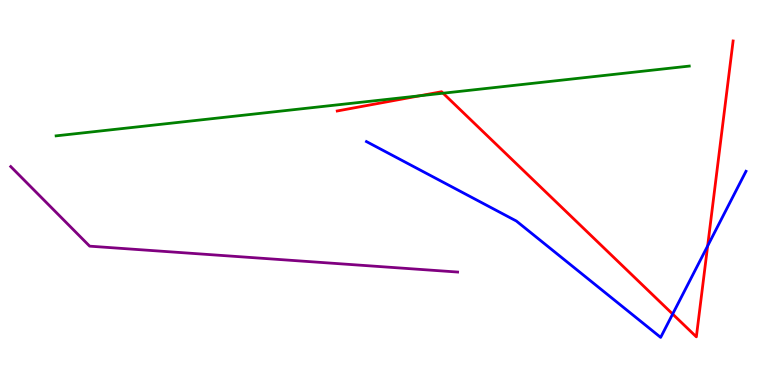[{'lines': ['blue', 'red'], 'intersections': [{'x': 8.68, 'y': 1.84}, {'x': 9.13, 'y': 3.61}]}, {'lines': ['green', 'red'], 'intersections': [{'x': 5.41, 'y': 7.51}, {'x': 5.72, 'y': 7.58}]}, {'lines': ['purple', 'red'], 'intersections': []}, {'lines': ['blue', 'green'], 'intersections': []}, {'lines': ['blue', 'purple'], 'intersections': []}, {'lines': ['green', 'purple'], 'intersections': []}]